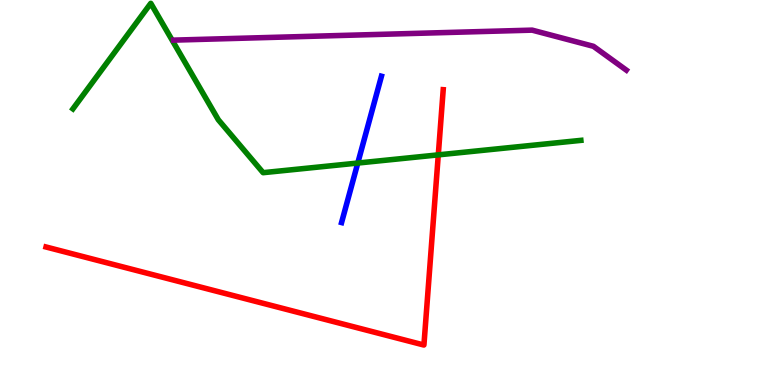[{'lines': ['blue', 'red'], 'intersections': []}, {'lines': ['green', 'red'], 'intersections': [{'x': 5.66, 'y': 5.98}]}, {'lines': ['purple', 'red'], 'intersections': []}, {'lines': ['blue', 'green'], 'intersections': [{'x': 4.62, 'y': 5.76}]}, {'lines': ['blue', 'purple'], 'intersections': []}, {'lines': ['green', 'purple'], 'intersections': []}]